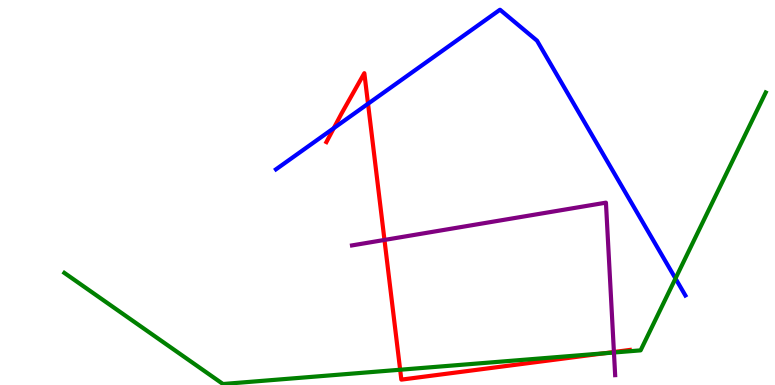[{'lines': ['blue', 'red'], 'intersections': [{'x': 4.31, 'y': 6.67}, {'x': 4.75, 'y': 7.31}]}, {'lines': ['green', 'red'], 'intersections': [{'x': 5.16, 'y': 0.396}, {'x': 7.79, 'y': 0.823}]}, {'lines': ['purple', 'red'], 'intersections': [{'x': 4.96, 'y': 3.77}, {'x': 7.92, 'y': 0.857}]}, {'lines': ['blue', 'green'], 'intersections': [{'x': 8.72, 'y': 2.77}]}, {'lines': ['blue', 'purple'], 'intersections': []}, {'lines': ['green', 'purple'], 'intersections': [{'x': 7.92, 'y': 0.844}]}]